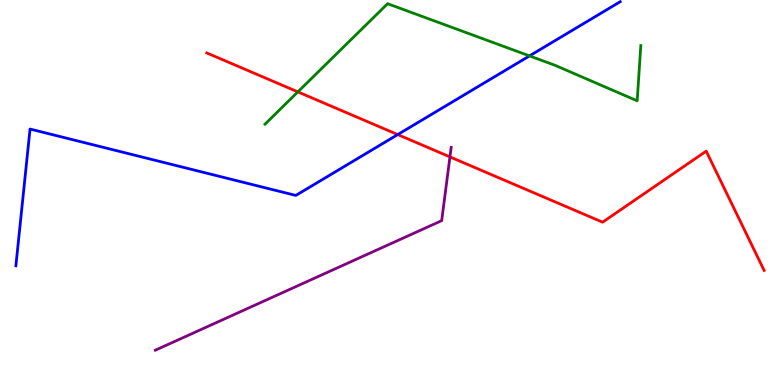[{'lines': ['blue', 'red'], 'intersections': [{'x': 5.13, 'y': 6.5}]}, {'lines': ['green', 'red'], 'intersections': [{'x': 3.84, 'y': 7.61}]}, {'lines': ['purple', 'red'], 'intersections': [{'x': 5.81, 'y': 5.92}]}, {'lines': ['blue', 'green'], 'intersections': [{'x': 6.83, 'y': 8.55}]}, {'lines': ['blue', 'purple'], 'intersections': []}, {'lines': ['green', 'purple'], 'intersections': []}]